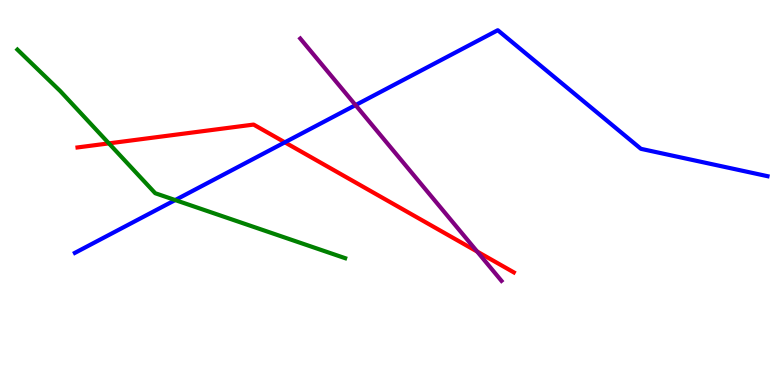[{'lines': ['blue', 'red'], 'intersections': [{'x': 3.68, 'y': 6.3}]}, {'lines': ['green', 'red'], 'intersections': [{'x': 1.4, 'y': 6.28}]}, {'lines': ['purple', 'red'], 'intersections': [{'x': 6.16, 'y': 3.47}]}, {'lines': ['blue', 'green'], 'intersections': [{'x': 2.26, 'y': 4.8}]}, {'lines': ['blue', 'purple'], 'intersections': [{'x': 4.59, 'y': 7.27}]}, {'lines': ['green', 'purple'], 'intersections': []}]